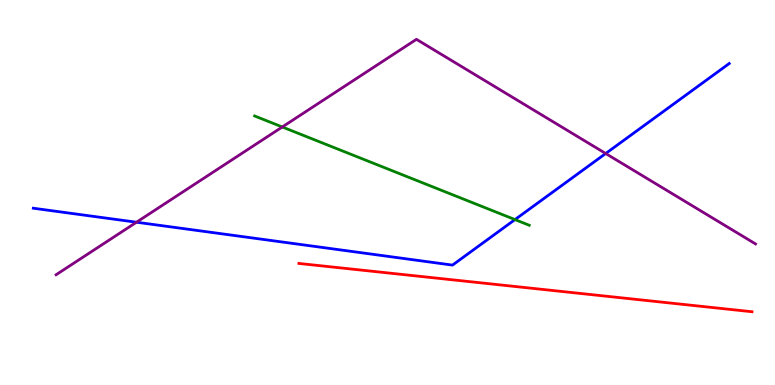[{'lines': ['blue', 'red'], 'intersections': []}, {'lines': ['green', 'red'], 'intersections': []}, {'lines': ['purple', 'red'], 'intersections': []}, {'lines': ['blue', 'green'], 'intersections': [{'x': 6.64, 'y': 4.3}]}, {'lines': ['blue', 'purple'], 'intersections': [{'x': 1.76, 'y': 4.23}, {'x': 7.82, 'y': 6.01}]}, {'lines': ['green', 'purple'], 'intersections': [{'x': 3.64, 'y': 6.7}]}]